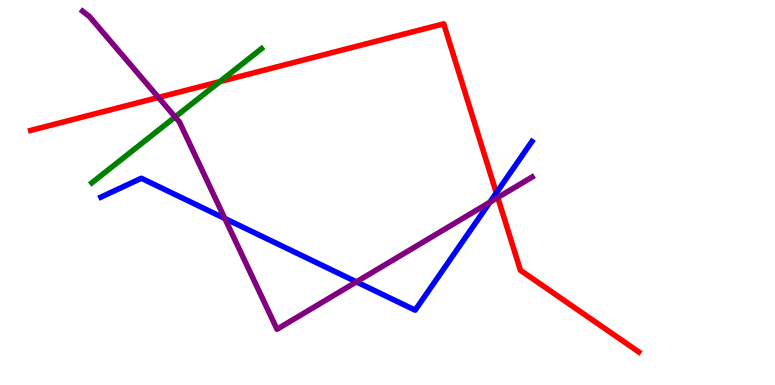[{'lines': ['blue', 'red'], 'intersections': [{'x': 6.4, 'y': 4.99}]}, {'lines': ['green', 'red'], 'intersections': [{'x': 2.84, 'y': 7.88}]}, {'lines': ['purple', 'red'], 'intersections': [{'x': 2.04, 'y': 7.47}, {'x': 6.42, 'y': 4.87}]}, {'lines': ['blue', 'green'], 'intersections': []}, {'lines': ['blue', 'purple'], 'intersections': [{'x': 2.9, 'y': 4.33}, {'x': 4.6, 'y': 2.68}, {'x': 6.32, 'y': 4.75}]}, {'lines': ['green', 'purple'], 'intersections': [{'x': 2.26, 'y': 6.96}]}]